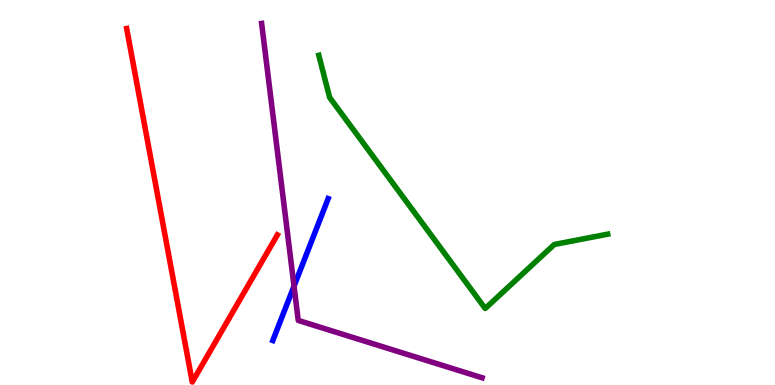[{'lines': ['blue', 'red'], 'intersections': []}, {'lines': ['green', 'red'], 'intersections': []}, {'lines': ['purple', 'red'], 'intersections': []}, {'lines': ['blue', 'green'], 'intersections': []}, {'lines': ['blue', 'purple'], 'intersections': [{'x': 3.79, 'y': 2.57}]}, {'lines': ['green', 'purple'], 'intersections': []}]